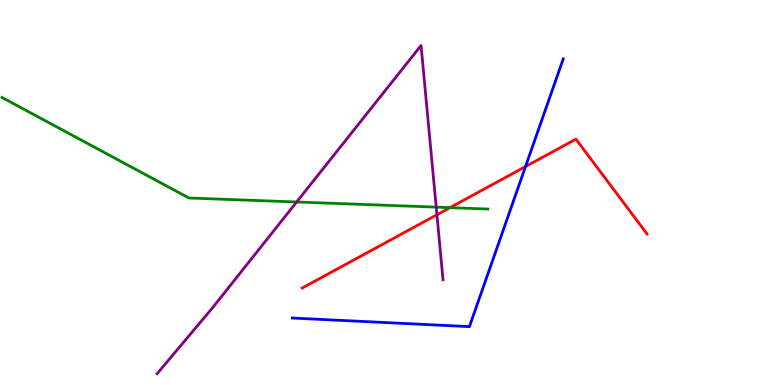[{'lines': ['blue', 'red'], 'intersections': [{'x': 6.78, 'y': 5.67}]}, {'lines': ['green', 'red'], 'intersections': [{'x': 5.81, 'y': 4.61}]}, {'lines': ['purple', 'red'], 'intersections': [{'x': 5.64, 'y': 4.42}]}, {'lines': ['blue', 'green'], 'intersections': []}, {'lines': ['blue', 'purple'], 'intersections': []}, {'lines': ['green', 'purple'], 'intersections': [{'x': 3.83, 'y': 4.75}, {'x': 5.63, 'y': 4.62}]}]